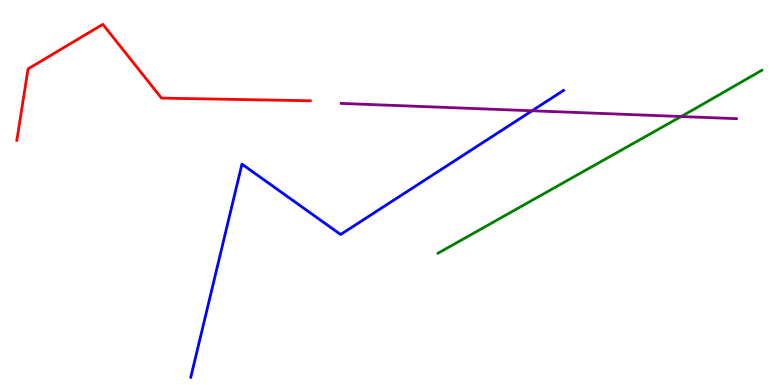[{'lines': ['blue', 'red'], 'intersections': []}, {'lines': ['green', 'red'], 'intersections': []}, {'lines': ['purple', 'red'], 'intersections': []}, {'lines': ['blue', 'green'], 'intersections': []}, {'lines': ['blue', 'purple'], 'intersections': [{'x': 6.86, 'y': 7.12}]}, {'lines': ['green', 'purple'], 'intersections': [{'x': 8.79, 'y': 6.97}]}]